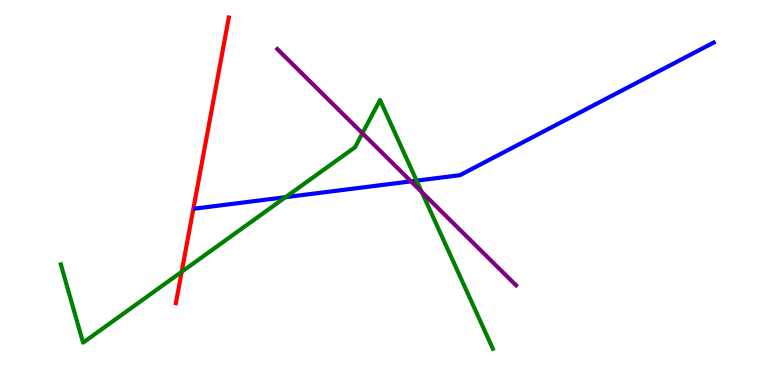[{'lines': ['blue', 'red'], 'intersections': []}, {'lines': ['green', 'red'], 'intersections': [{'x': 2.34, 'y': 2.94}]}, {'lines': ['purple', 'red'], 'intersections': []}, {'lines': ['blue', 'green'], 'intersections': [{'x': 3.68, 'y': 4.88}, {'x': 5.38, 'y': 5.31}]}, {'lines': ['blue', 'purple'], 'intersections': [{'x': 5.3, 'y': 5.29}]}, {'lines': ['green', 'purple'], 'intersections': [{'x': 4.68, 'y': 6.54}, {'x': 5.44, 'y': 5.01}]}]